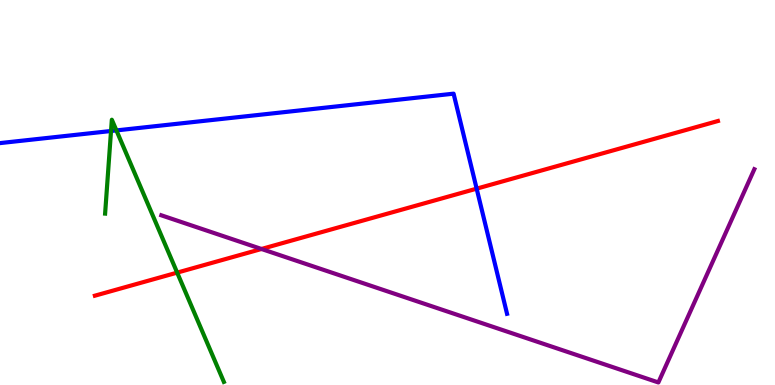[{'lines': ['blue', 'red'], 'intersections': [{'x': 6.15, 'y': 5.1}]}, {'lines': ['green', 'red'], 'intersections': [{'x': 2.29, 'y': 2.92}]}, {'lines': ['purple', 'red'], 'intersections': [{'x': 3.37, 'y': 3.53}]}, {'lines': ['blue', 'green'], 'intersections': [{'x': 1.43, 'y': 6.6}, {'x': 1.5, 'y': 6.61}]}, {'lines': ['blue', 'purple'], 'intersections': []}, {'lines': ['green', 'purple'], 'intersections': []}]